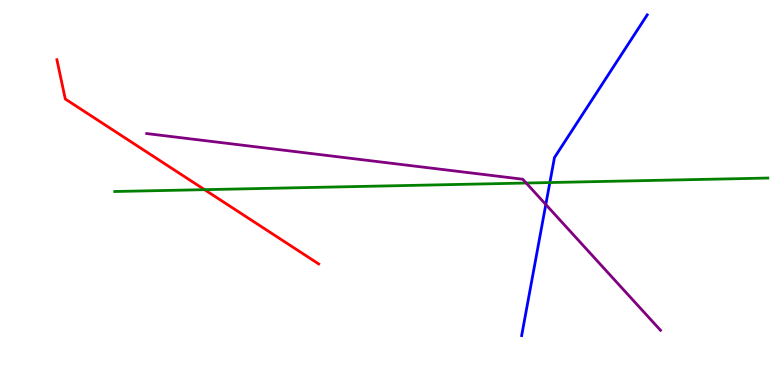[{'lines': ['blue', 'red'], 'intersections': []}, {'lines': ['green', 'red'], 'intersections': [{'x': 2.64, 'y': 5.07}]}, {'lines': ['purple', 'red'], 'intersections': []}, {'lines': ['blue', 'green'], 'intersections': [{'x': 7.09, 'y': 5.26}]}, {'lines': ['blue', 'purple'], 'intersections': [{'x': 7.04, 'y': 4.69}]}, {'lines': ['green', 'purple'], 'intersections': [{'x': 6.79, 'y': 5.25}]}]